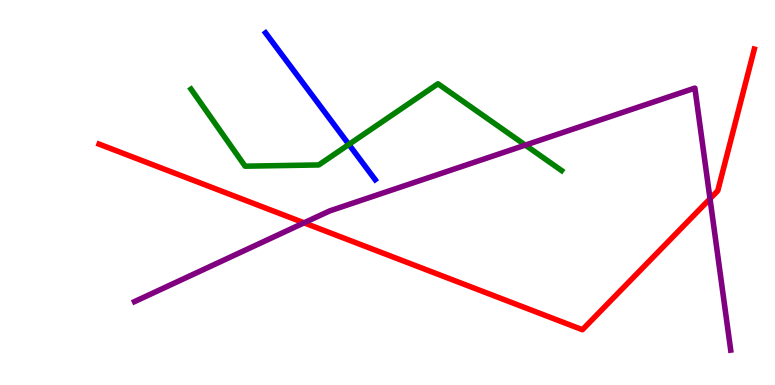[{'lines': ['blue', 'red'], 'intersections': []}, {'lines': ['green', 'red'], 'intersections': []}, {'lines': ['purple', 'red'], 'intersections': [{'x': 3.92, 'y': 4.21}, {'x': 9.16, 'y': 4.84}]}, {'lines': ['blue', 'green'], 'intersections': [{'x': 4.5, 'y': 6.25}]}, {'lines': ['blue', 'purple'], 'intersections': []}, {'lines': ['green', 'purple'], 'intersections': [{'x': 6.78, 'y': 6.23}]}]